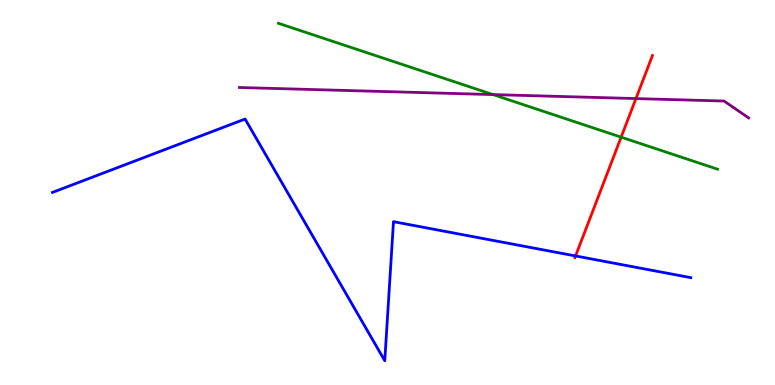[{'lines': ['blue', 'red'], 'intersections': [{'x': 7.43, 'y': 3.35}]}, {'lines': ['green', 'red'], 'intersections': [{'x': 8.01, 'y': 6.44}]}, {'lines': ['purple', 'red'], 'intersections': [{'x': 8.21, 'y': 7.44}]}, {'lines': ['blue', 'green'], 'intersections': []}, {'lines': ['blue', 'purple'], 'intersections': []}, {'lines': ['green', 'purple'], 'intersections': [{'x': 6.36, 'y': 7.54}]}]